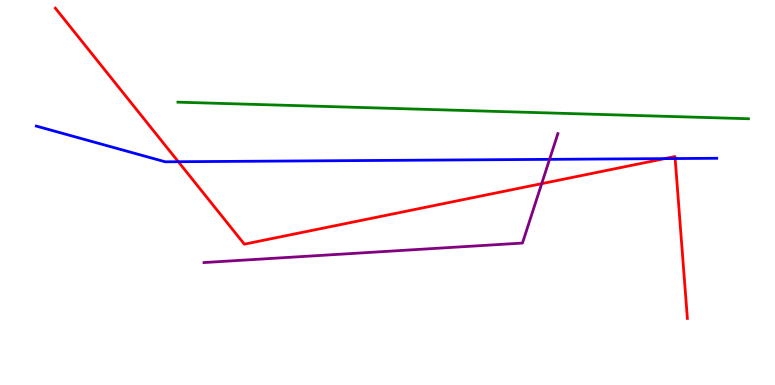[{'lines': ['blue', 'red'], 'intersections': [{'x': 2.3, 'y': 5.8}, {'x': 8.58, 'y': 5.88}, {'x': 8.71, 'y': 5.88}]}, {'lines': ['green', 'red'], 'intersections': []}, {'lines': ['purple', 'red'], 'intersections': [{'x': 6.99, 'y': 5.23}]}, {'lines': ['blue', 'green'], 'intersections': []}, {'lines': ['blue', 'purple'], 'intersections': [{'x': 7.09, 'y': 5.86}]}, {'lines': ['green', 'purple'], 'intersections': []}]